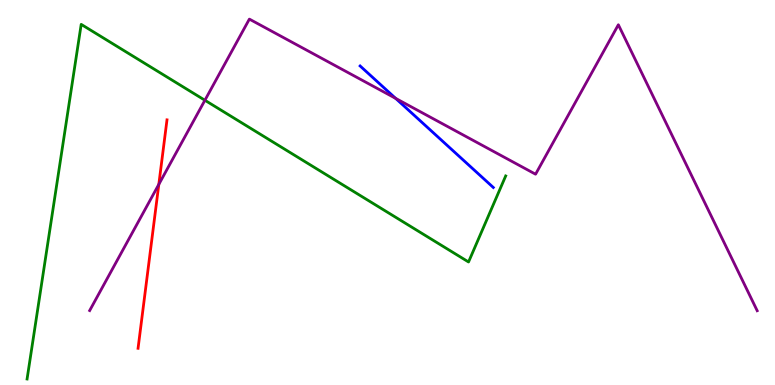[{'lines': ['blue', 'red'], 'intersections': []}, {'lines': ['green', 'red'], 'intersections': []}, {'lines': ['purple', 'red'], 'intersections': [{'x': 2.05, 'y': 5.21}]}, {'lines': ['blue', 'green'], 'intersections': []}, {'lines': ['blue', 'purple'], 'intersections': [{'x': 5.11, 'y': 7.44}]}, {'lines': ['green', 'purple'], 'intersections': [{'x': 2.64, 'y': 7.4}]}]